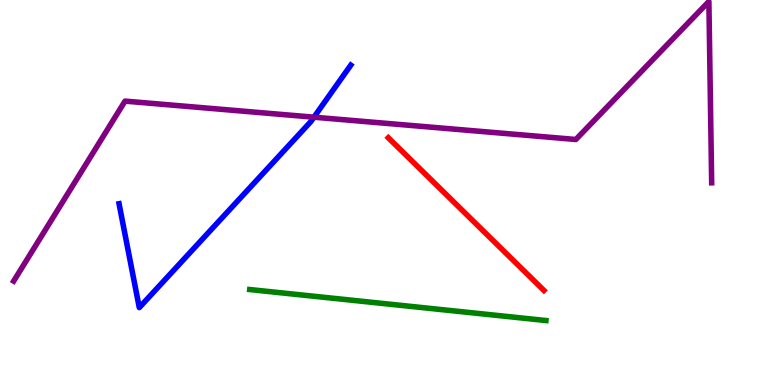[{'lines': ['blue', 'red'], 'intersections': []}, {'lines': ['green', 'red'], 'intersections': []}, {'lines': ['purple', 'red'], 'intersections': []}, {'lines': ['blue', 'green'], 'intersections': []}, {'lines': ['blue', 'purple'], 'intersections': [{'x': 4.05, 'y': 6.96}]}, {'lines': ['green', 'purple'], 'intersections': []}]